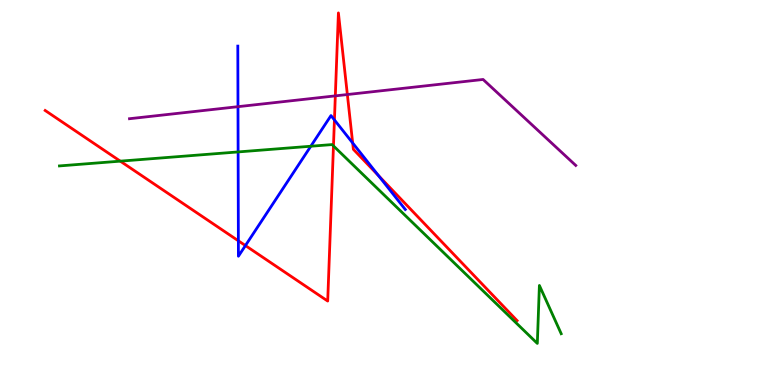[{'lines': ['blue', 'red'], 'intersections': [{'x': 3.08, 'y': 3.75}, {'x': 3.17, 'y': 3.62}, {'x': 4.32, 'y': 6.89}, {'x': 4.55, 'y': 6.29}, {'x': 4.88, 'y': 5.44}]}, {'lines': ['green', 'red'], 'intersections': [{'x': 1.55, 'y': 5.81}, {'x': 4.3, 'y': 6.21}]}, {'lines': ['purple', 'red'], 'intersections': [{'x': 4.33, 'y': 7.51}, {'x': 4.48, 'y': 7.54}]}, {'lines': ['blue', 'green'], 'intersections': [{'x': 3.07, 'y': 6.05}, {'x': 4.01, 'y': 6.2}]}, {'lines': ['blue', 'purple'], 'intersections': [{'x': 3.07, 'y': 7.23}]}, {'lines': ['green', 'purple'], 'intersections': []}]